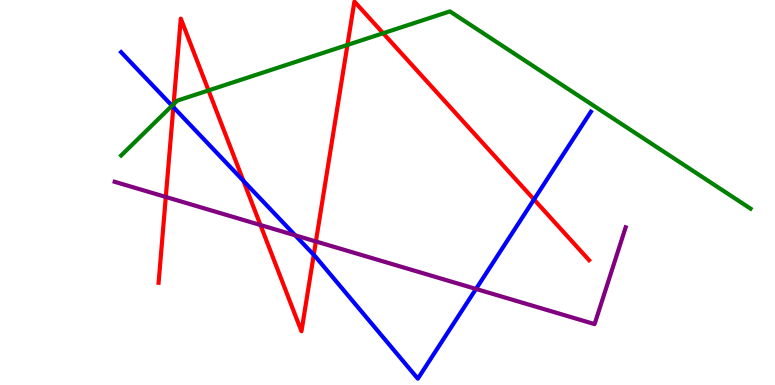[{'lines': ['blue', 'red'], 'intersections': [{'x': 2.24, 'y': 7.22}, {'x': 3.14, 'y': 5.3}, {'x': 4.05, 'y': 3.38}, {'x': 6.89, 'y': 4.82}]}, {'lines': ['green', 'red'], 'intersections': [{'x': 2.24, 'y': 7.29}, {'x': 2.69, 'y': 7.65}, {'x': 4.48, 'y': 8.83}, {'x': 4.94, 'y': 9.14}]}, {'lines': ['purple', 'red'], 'intersections': [{'x': 2.14, 'y': 4.88}, {'x': 3.36, 'y': 4.16}, {'x': 4.08, 'y': 3.73}]}, {'lines': ['blue', 'green'], 'intersections': [{'x': 2.22, 'y': 7.25}]}, {'lines': ['blue', 'purple'], 'intersections': [{'x': 3.81, 'y': 3.89}, {'x': 6.14, 'y': 2.49}]}, {'lines': ['green', 'purple'], 'intersections': []}]